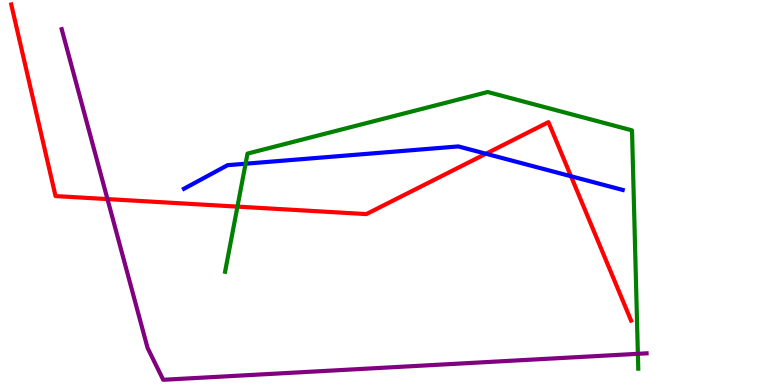[{'lines': ['blue', 'red'], 'intersections': [{'x': 6.27, 'y': 6.01}, {'x': 7.37, 'y': 5.42}]}, {'lines': ['green', 'red'], 'intersections': [{'x': 3.06, 'y': 4.63}]}, {'lines': ['purple', 'red'], 'intersections': [{'x': 1.39, 'y': 4.83}]}, {'lines': ['blue', 'green'], 'intersections': [{'x': 3.17, 'y': 5.75}]}, {'lines': ['blue', 'purple'], 'intersections': []}, {'lines': ['green', 'purple'], 'intersections': [{'x': 8.23, 'y': 0.81}]}]